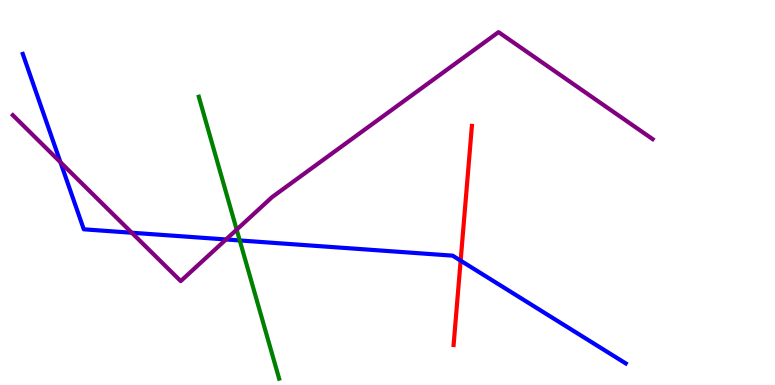[{'lines': ['blue', 'red'], 'intersections': [{'x': 5.94, 'y': 3.23}]}, {'lines': ['green', 'red'], 'intersections': []}, {'lines': ['purple', 'red'], 'intersections': []}, {'lines': ['blue', 'green'], 'intersections': [{'x': 3.09, 'y': 3.75}]}, {'lines': ['blue', 'purple'], 'intersections': [{'x': 0.78, 'y': 5.79}, {'x': 1.7, 'y': 3.95}, {'x': 2.92, 'y': 3.78}]}, {'lines': ['green', 'purple'], 'intersections': [{'x': 3.05, 'y': 4.03}]}]